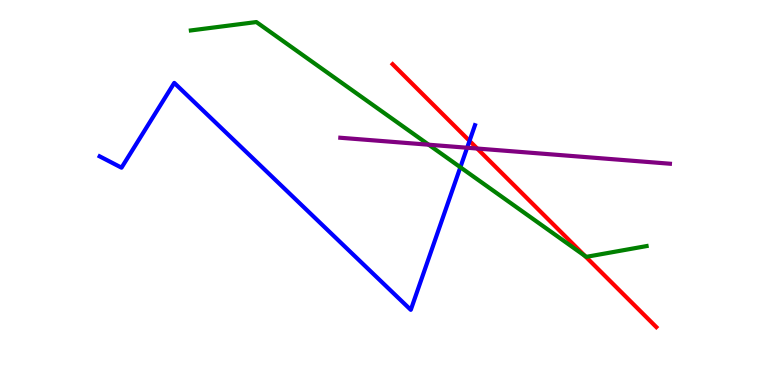[{'lines': ['blue', 'red'], 'intersections': [{'x': 6.06, 'y': 6.34}]}, {'lines': ['green', 'red'], 'intersections': [{'x': 7.55, 'y': 3.35}]}, {'lines': ['purple', 'red'], 'intersections': [{'x': 6.16, 'y': 6.14}]}, {'lines': ['blue', 'green'], 'intersections': [{'x': 5.94, 'y': 5.66}]}, {'lines': ['blue', 'purple'], 'intersections': [{'x': 6.03, 'y': 6.16}]}, {'lines': ['green', 'purple'], 'intersections': [{'x': 5.53, 'y': 6.24}]}]